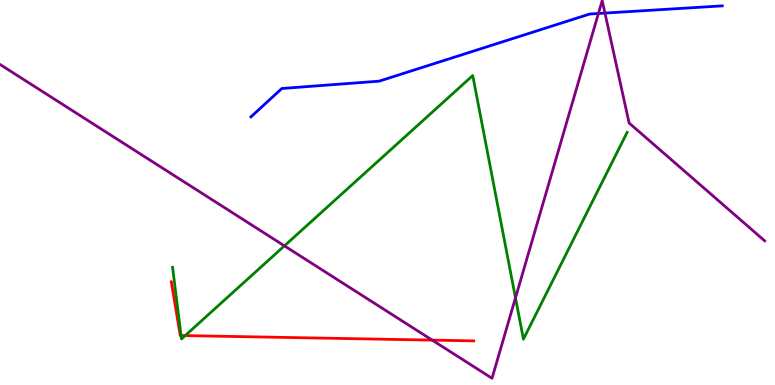[{'lines': ['blue', 'red'], 'intersections': []}, {'lines': ['green', 'red'], 'intersections': [{'x': 2.34, 'y': 1.29}, {'x': 2.39, 'y': 1.28}]}, {'lines': ['purple', 'red'], 'intersections': [{'x': 5.58, 'y': 1.17}]}, {'lines': ['blue', 'green'], 'intersections': []}, {'lines': ['blue', 'purple'], 'intersections': [{'x': 7.72, 'y': 9.65}, {'x': 7.81, 'y': 9.66}]}, {'lines': ['green', 'purple'], 'intersections': [{'x': 3.67, 'y': 3.61}, {'x': 6.65, 'y': 2.26}]}]